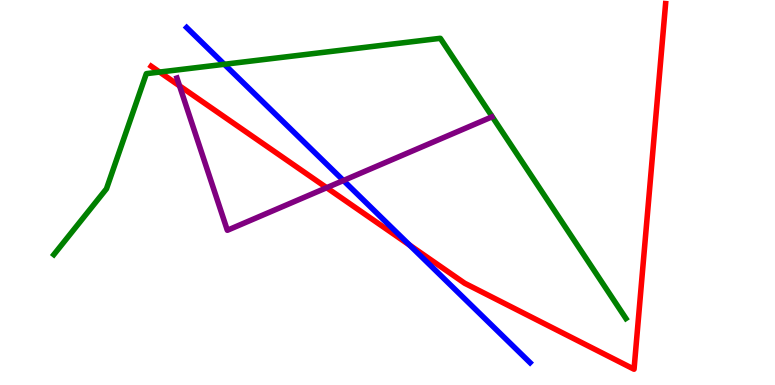[{'lines': ['blue', 'red'], 'intersections': [{'x': 5.29, 'y': 3.63}]}, {'lines': ['green', 'red'], 'intersections': [{'x': 2.06, 'y': 8.13}]}, {'lines': ['purple', 'red'], 'intersections': [{'x': 2.32, 'y': 7.77}, {'x': 4.22, 'y': 5.12}]}, {'lines': ['blue', 'green'], 'intersections': [{'x': 2.89, 'y': 8.33}]}, {'lines': ['blue', 'purple'], 'intersections': [{'x': 4.43, 'y': 5.31}]}, {'lines': ['green', 'purple'], 'intersections': []}]